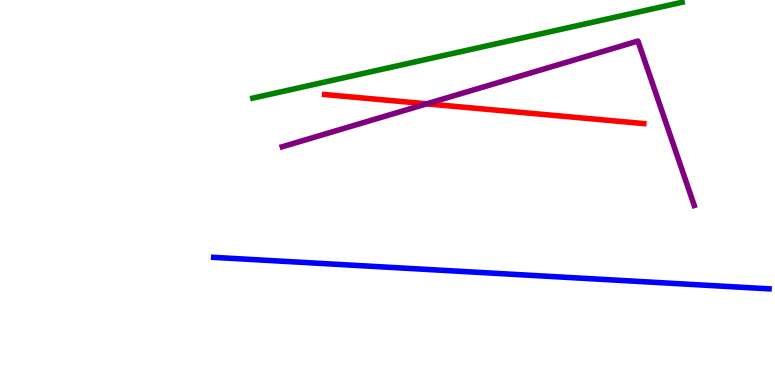[{'lines': ['blue', 'red'], 'intersections': []}, {'lines': ['green', 'red'], 'intersections': []}, {'lines': ['purple', 'red'], 'intersections': [{'x': 5.51, 'y': 7.3}]}, {'lines': ['blue', 'green'], 'intersections': []}, {'lines': ['blue', 'purple'], 'intersections': []}, {'lines': ['green', 'purple'], 'intersections': []}]